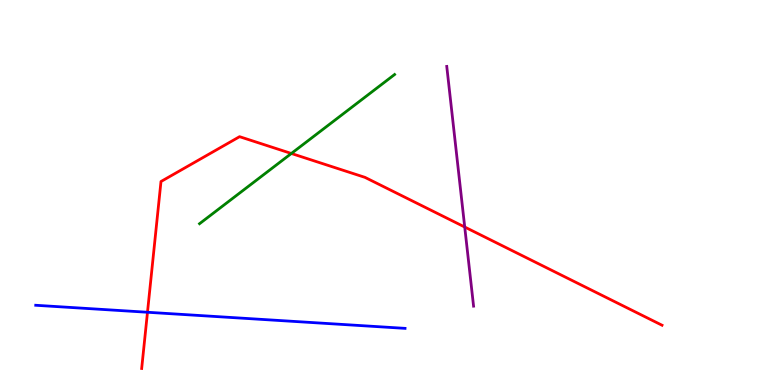[{'lines': ['blue', 'red'], 'intersections': [{'x': 1.9, 'y': 1.89}]}, {'lines': ['green', 'red'], 'intersections': [{'x': 3.76, 'y': 6.01}]}, {'lines': ['purple', 'red'], 'intersections': [{'x': 6.0, 'y': 4.1}]}, {'lines': ['blue', 'green'], 'intersections': []}, {'lines': ['blue', 'purple'], 'intersections': []}, {'lines': ['green', 'purple'], 'intersections': []}]